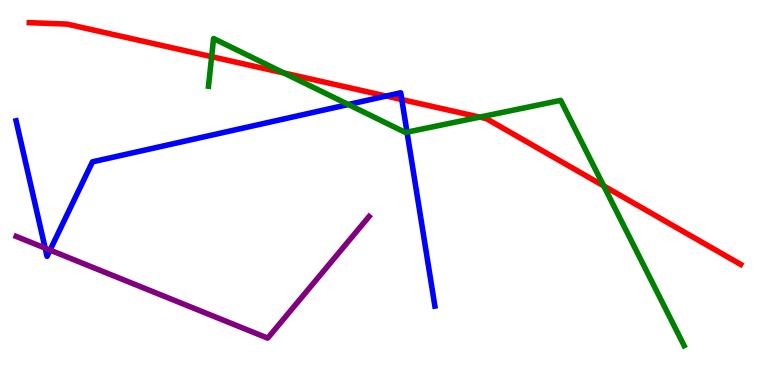[{'lines': ['blue', 'red'], 'intersections': [{'x': 4.98, 'y': 7.51}, {'x': 5.18, 'y': 7.41}]}, {'lines': ['green', 'red'], 'intersections': [{'x': 2.73, 'y': 8.53}, {'x': 3.66, 'y': 8.1}, {'x': 6.19, 'y': 6.96}, {'x': 7.79, 'y': 5.17}]}, {'lines': ['purple', 'red'], 'intersections': []}, {'lines': ['blue', 'green'], 'intersections': [{'x': 4.49, 'y': 7.29}, {'x': 5.25, 'y': 6.57}]}, {'lines': ['blue', 'purple'], 'intersections': [{'x': 0.583, 'y': 3.56}, {'x': 0.646, 'y': 3.5}]}, {'lines': ['green', 'purple'], 'intersections': []}]